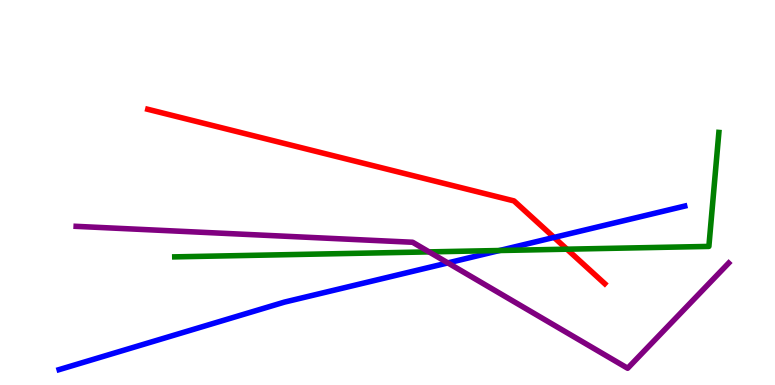[{'lines': ['blue', 'red'], 'intersections': [{'x': 7.15, 'y': 3.83}]}, {'lines': ['green', 'red'], 'intersections': [{'x': 7.32, 'y': 3.53}]}, {'lines': ['purple', 'red'], 'intersections': []}, {'lines': ['blue', 'green'], 'intersections': [{'x': 6.45, 'y': 3.49}]}, {'lines': ['blue', 'purple'], 'intersections': [{'x': 5.78, 'y': 3.17}]}, {'lines': ['green', 'purple'], 'intersections': [{'x': 5.54, 'y': 3.46}]}]